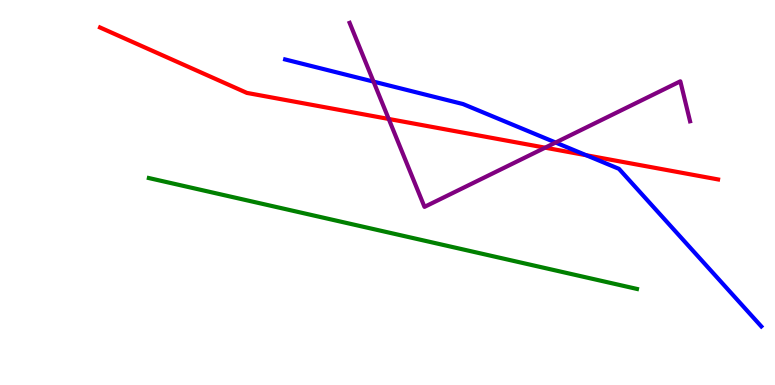[{'lines': ['blue', 'red'], 'intersections': [{'x': 7.56, 'y': 5.97}]}, {'lines': ['green', 'red'], 'intersections': []}, {'lines': ['purple', 'red'], 'intersections': [{'x': 5.02, 'y': 6.91}, {'x': 7.03, 'y': 6.16}]}, {'lines': ['blue', 'green'], 'intersections': []}, {'lines': ['blue', 'purple'], 'intersections': [{'x': 4.82, 'y': 7.88}, {'x': 7.17, 'y': 6.3}]}, {'lines': ['green', 'purple'], 'intersections': []}]